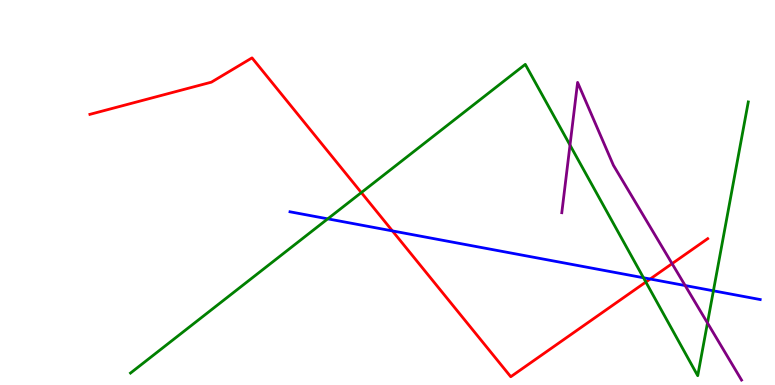[{'lines': ['blue', 'red'], 'intersections': [{'x': 5.06, 'y': 4.0}, {'x': 8.39, 'y': 2.75}]}, {'lines': ['green', 'red'], 'intersections': [{'x': 4.66, 'y': 5.0}, {'x': 8.33, 'y': 2.67}]}, {'lines': ['purple', 'red'], 'intersections': [{'x': 8.67, 'y': 3.15}]}, {'lines': ['blue', 'green'], 'intersections': [{'x': 4.23, 'y': 4.32}, {'x': 8.3, 'y': 2.79}, {'x': 9.21, 'y': 2.45}]}, {'lines': ['blue', 'purple'], 'intersections': [{'x': 8.84, 'y': 2.58}]}, {'lines': ['green', 'purple'], 'intersections': [{'x': 7.35, 'y': 6.23}, {'x': 9.13, 'y': 1.61}]}]